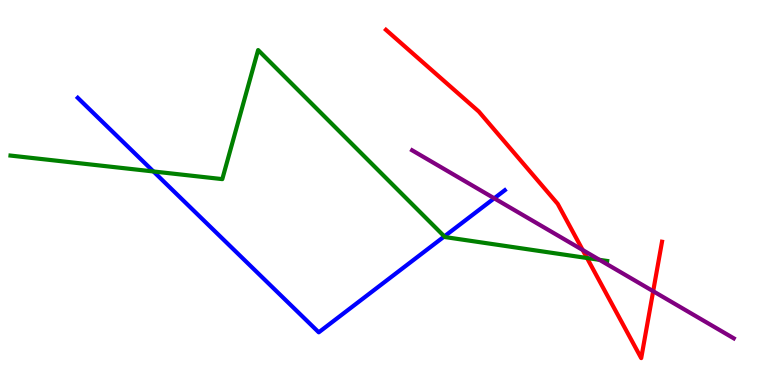[{'lines': ['blue', 'red'], 'intersections': []}, {'lines': ['green', 'red'], 'intersections': [{'x': 7.57, 'y': 3.3}]}, {'lines': ['purple', 'red'], 'intersections': [{'x': 7.52, 'y': 3.51}, {'x': 8.43, 'y': 2.44}]}, {'lines': ['blue', 'green'], 'intersections': [{'x': 1.98, 'y': 5.55}, {'x': 5.73, 'y': 3.86}]}, {'lines': ['blue', 'purple'], 'intersections': [{'x': 6.38, 'y': 4.85}]}, {'lines': ['green', 'purple'], 'intersections': [{'x': 7.74, 'y': 3.25}]}]